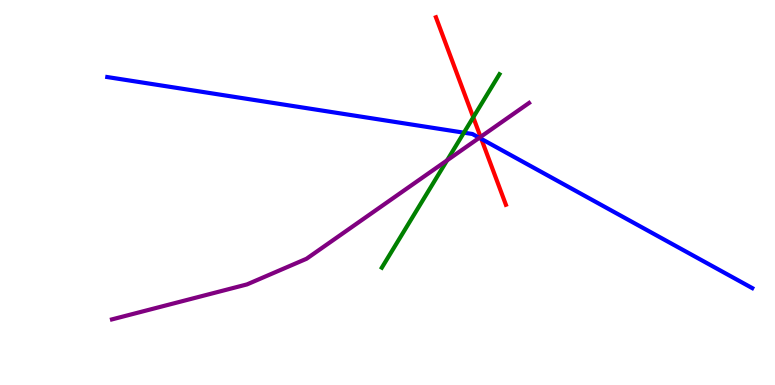[{'lines': ['blue', 'red'], 'intersections': [{'x': 6.21, 'y': 6.39}]}, {'lines': ['green', 'red'], 'intersections': [{'x': 6.11, 'y': 6.95}]}, {'lines': ['purple', 'red'], 'intersections': [{'x': 6.2, 'y': 6.44}]}, {'lines': ['blue', 'green'], 'intersections': [{'x': 5.99, 'y': 6.55}]}, {'lines': ['blue', 'purple'], 'intersections': [{'x': 6.18, 'y': 6.42}]}, {'lines': ['green', 'purple'], 'intersections': [{'x': 5.77, 'y': 5.83}]}]